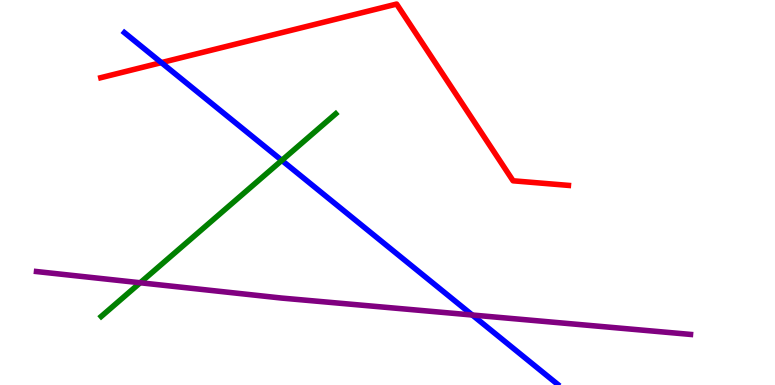[{'lines': ['blue', 'red'], 'intersections': [{'x': 2.08, 'y': 8.37}]}, {'lines': ['green', 'red'], 'intersections': []}, {'lines': ['purple', 'red'], 'intersections': []}, {'lines': ['blue', 'green'], 'intersections': [{'x': 3.64, 'y': 5.83}]}, {'lines': ['blue', 'purple'], 'intersections': [{'x': 6.09, 'y': 1.82}]}, {'lines': ['green', 'purple'], 'intersections': [{'x': 1.81, 'y': 2.66}]}]